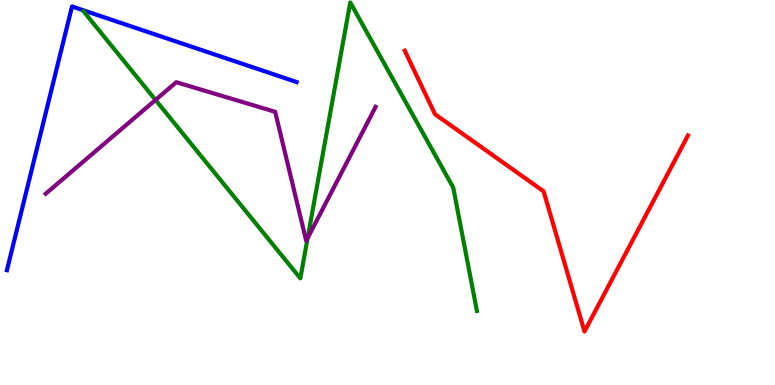[{'lines': ['blue', 'red'], 'intersections': []}, {'lines': ['green', 'red'], 'intersections': []}, {'lines': ['purple', 'red'], 'intersections': []}, {'lines': ['blue', 'green'], 'intersections': []}, {'lines': ['blue', 'purple'], 'intersections': []}, {'lines': ['green', 'purple'], 'intersections': [{'x': 2.01, 'y': 7.4}, {'x': 3.97, 'y': 3.82}]}]